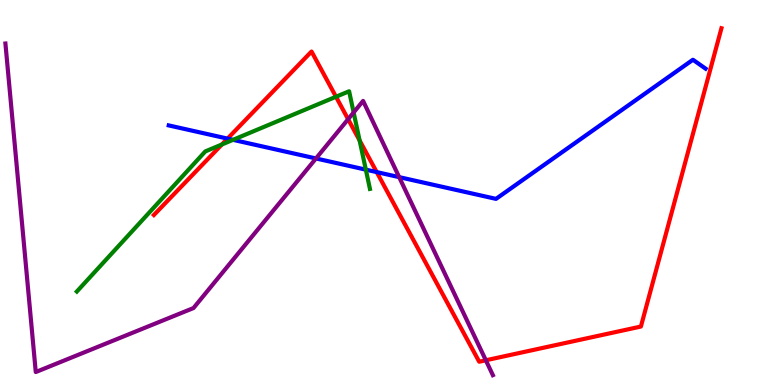[{'lines': ['blue', 'red'], 'intersections': [{'x': 2.94, 'y': 6.4}, {'x': 4.86, 'y': 5.53}]}, {'lines': ['green', 'red'], 'intersections': [{'x': 2.86, 'y': 6.25}, {'x': 4.34, 'y': 7.49}, {'x': 4.64, 'y': 6.35}]}, {'lines': ['purple', 'red'], 'intersections': [{'x': 4.49, 'y': 6.9}, {'x': 6.27, 'y': 0.642}]}, {'lines': ['blue', 'green'], 'intersections': [{'x': 3.01, 'y': 6.37}, {'x': 4.72, 'y': 5.59}]}, {'lines': ['blue', 'purple'], 'intersections': [{'x': 4.08, 'y': 5.88}, {'x': 5.15, 'y': 5.4}]}, {'lines': ['green', 'purple'], 'intersections': [{'x': 4.56, 'y': 7.08}]}]